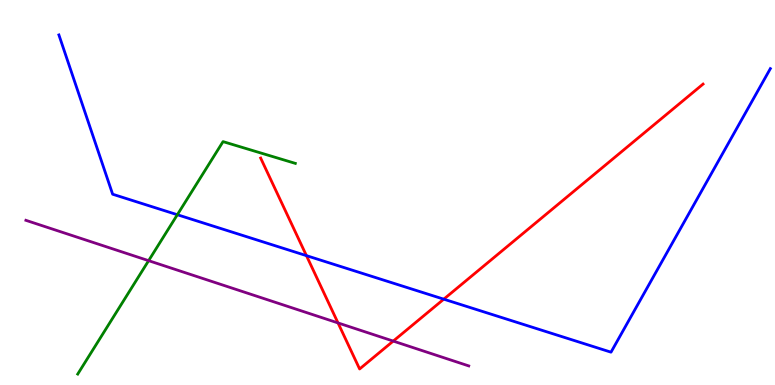[{'lines': ['blue', 'red'], 'intersections': [{'x': 3.95, 'y': 3.36}, {'x': 5.73, 'y': 2.23}]}, {'lines': ['green', 'red'], 'intersections': []}, {'lines': ['purple', 'red'], 'intersections': [{'x': 4.36, 'y': 1.61}, {'x': 5.07, 'y': 1.14}]}, {'lines': ['blue', 'green'], 'intersections': [{'x': 2.29, 'y': 4.42}]}, {'lines': ['blue', 'purple'], 'intersections': []}, {'lines': ['green', 'purple'], 'intersections': [{'x': 1.92, 'y': 3.23}]}]